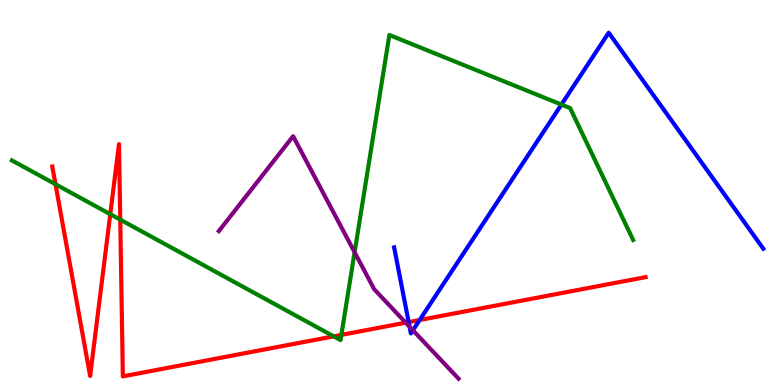[{'lines': ['blue', 'red'], 'intersections': [{'x': 5.27, 'y': 1.63}, {'x': 5.41, 'y': 1.69}]}, {'lines': ['green', 'red'], 'intersections': [{'x': 0.716, 'y': 5.21}, {'x': 1.42, 'y': 4.44}, {'x': 1.55, 'y': 4.29}, {'x': 4.31, 'y': 1.26}, {'x': 4.4, 'y': 1.3}]}, {'lines': ['purple', 'red'], 'intersections': [{'x': 5.24, 'y': 1.62}]}, {'lines': ['blue', 'green'], 'intersections': [{'x': 7.24, 'y': 7.28}]}, {'lines': ['blue', 'purple'], 'intersections': [{'x': 5.28, 'y': 1.51}, {'x': 5.33, 'y': 1.42}]}, {'lines': ['green', 'purple'], 'intersections': [{'x': 4.58, 'y': 3.45}]}]